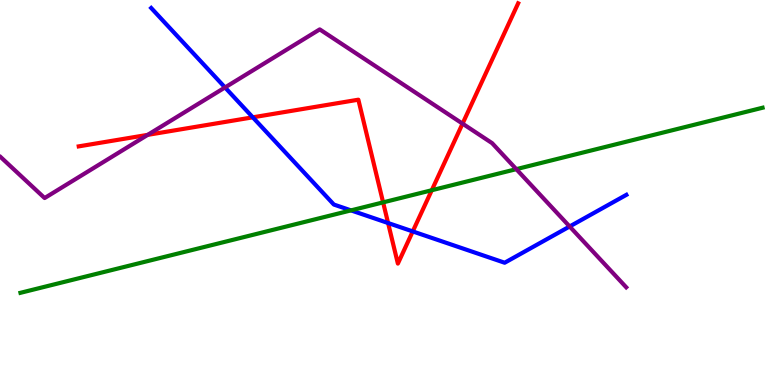[{'lines': ['blue', 'red'], 'intersections': [{'x': 3.26, 'y': 6.95}, {'x': 5.01, 'y': 4.21}, {'x': 5.33, 'y': 3.99}]}, {'lines': ['green', 'red'], 'intersections': [{'x': 4.94, 'y': 4.74}, {'x': 5.57, 'y': 5.06}]}, {'lines': ['purple', 'red'], 'intersections': [{'x': 1.91, 'y': 6.5}, {'x': 5.97, 'y': 6.79}]}, {'lines': ['blue', 'green'], 'intersections': [{'x': 4.53, 'y': 4.54}]}, {'lines': ['blue', 'purple'], 'intersections': [{'x': 2.9, 'y': 7.73}, {'x': 7.35, 'y': 4.12}]}, {'lines': ['green', 'purple'], 'intersections': [{'x': 6.66, 'y': 5.61}]}]